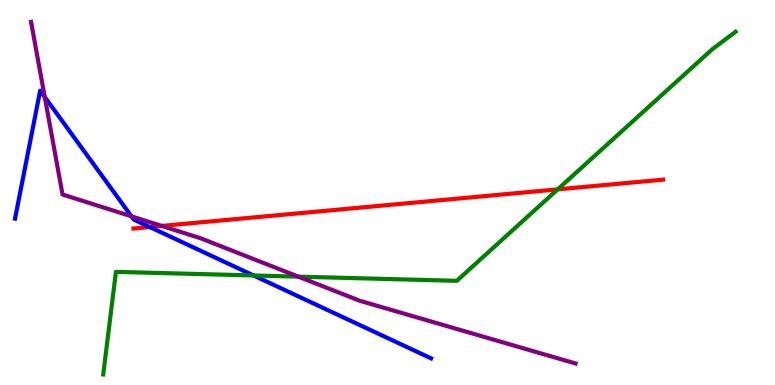[{'lines': ['blue', 'red'], 'intersections': [{'x': 1.93, 'y': 4.1}]}, {'lines': ['green', 'red'], 'intersections': [{'x': 7.2, 'y': 5.08}]}, {'lines': ['purple', 'red'], 'intersections': [{'x': 2.09, 'y': 4.13}]}, {'lines': ['blue', 'green'], 'intersections': [{'x': 3.27, 'y': 2.84}]}, {'lines': ['blue', 'purple'], 'intersections': [{'x': 0.577, 'y': 7.48}, {'x': 1.7, 'y': 4.38}]}, {'lines': ['green', 'purple'], 'intersections': [{'x': 3.85, 'y': 2.81}]}]